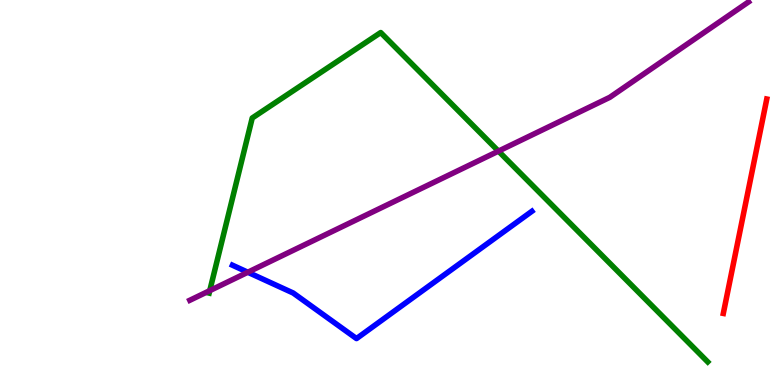[{'lines': ['blue', 'red'], 'intersections': []}, {'lines': ['green', 'red'], 'intersections': []}, {'lines': ['purple', 'red'], 'intersections': []}, {'lines': ['blue', 'green'], 'intersections': []}, {'lines': ['blue', 'purple'], 'intersections': [{'x': 3.2, 'y': 2.93}]}, {'lines': ['green', 'purple'], 'intersections': [{'x': 2.71, 'y': 2.45}, {'x': 6.43, 'y': 6.07}]}]